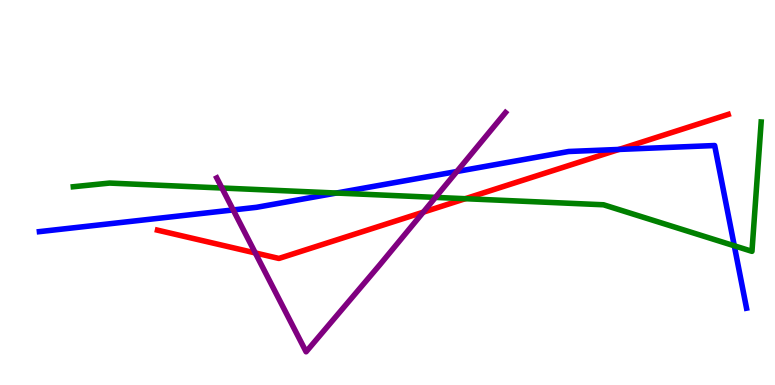[{'lines': ['blue', 'red'], 'intersections': [{'x': 7.99, 'y': 6.12}]}, {'lines': ['green', 'red'], 'intersections': [{'x': 6.0, 'y': 4.84}]}, {'lines': ['purple', 'red'], 'intersections': [{'x': 3.29, 'y': 3.43}, {'x': 5.46, 'y': 4.49}]}, {'lines': ['blue', 'green'], 'intersections': [{'x': 4.34, 'y': 4.99}, {'x': 9.47, 'y': 3.62}]}, {'lines': ['blue', 'purple'], 'intersections': [{'x': 3.01, 'y': 4.55}, {'x': 5.89, 'y': 5.55}]}, {'lines': ['green', 'purple'], 'intersections': [{'x': 2.86, 'y': 5.12}, {'x': 5.62, 'y': 4.87}]}]